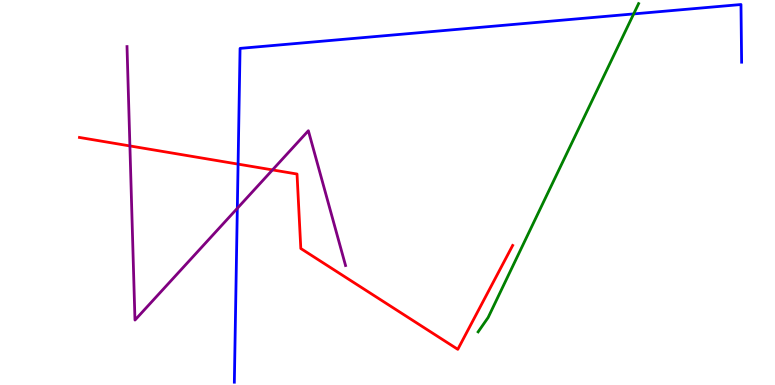[{'lines': ['blue', 'red'], 'intersections': [{'x': 3.07, 'y': 5.74}]}, {'lines': ['green', 'red'], 'intersections': []}, {'lines': ['purple', 'red'], 'intersections': [{'x': 1.68, 'y': 6.21}, {'x': 3.52, 'y': 5.59}]}, {'lines': ['blue', 'green'], 'intersections': [{'x': 8.18, 'y': 9.64}]}, {'lines': ['blue', 'purple'], 'intersections': [{'x': 3.06, 'y': 4.59}]}, {'lines': ['green', 'purple'], 'intersections': []}]